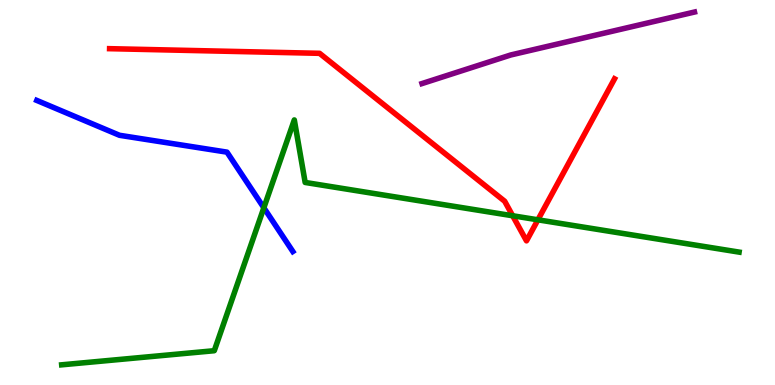[{'lines': ['blue', 'red'], 'intersections': []}, {'lines': ['green', 'red'], 'intersections': [{'x': 6.62, 'y': 4.4}, {'x': 6.94, 'y': 4.29}]}, {'lines': ['purple', 'red'], 'intersections': []}, {'lines': ['blue', 'green'], 'intersections': [{'x': 3.4, 'y': 4.6}]}, {'lines': ['blue', 'purple'], 'intersections': []}, {'lines': ['green', 'purple'], 'intersections': []}]